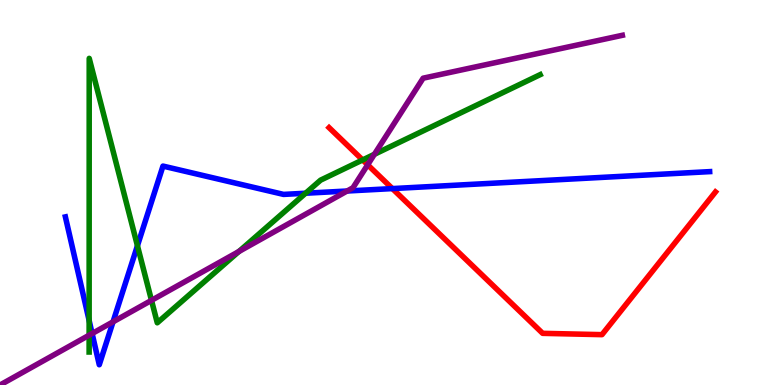[{'lines': ['blue', 'red'], 'intersections': [{'x': 5.06, 'y': 5.1}]}, {'lines': ['green', 'red'], 'intersections': [{'x': 4.68, 'y': 5.85}]}, {'lines': ['purple', 'red'], 'intersections': [{'x': 4.74, 'y': 5.72}]}, {'lines': ['blue', 'green'], 'intersections': [{'x': 1.15, 'y': 1.67}, {'x': 1.77, 'y': 3.62}, {'x': 3.94, 'y': 4.98}]}, {'lines': ['blue', 'purple'], 'intersections': [{'x': 1.19, 'y': 1.34}, {'x': 1.46, 'y': 1.64}, {'x': 4.48, 'y': 5.04}]}, {'lines': ['green', 'purple'], 'intersections': [{'x': 1.15, 'y': 1.29}, {'x': 1.95, 'y': 2.2}, {'x': 3.08, 'y': 3.47}, {'x': 4.83, 'y': 5.99}]}]